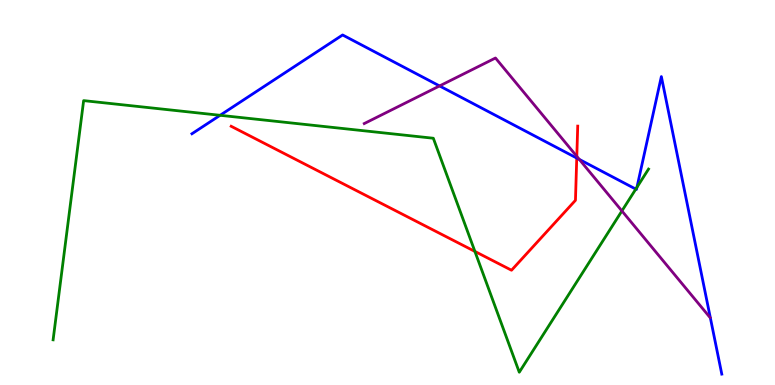[{'lines': ['blue', 'red'], 'intersections': [{'x': 7.44, 'y': 5.89}]}, {'lines': ['green', 'red'], 'intersections': [{'x': 6.13, 'y': 3.47}]}, {'lines': ['purple', 'red'], 'intersections': [{'x': 7.44, 'y': 5.94}]}, {'lines': ['blue', 'green'], 'intersections': [{'x': 2.84, 'y': 7.01}, {'x': 8.2, 'y': 5.09}, {'x': 8.22, 'y': 5.13}]}, {'lines': ['blue', 'purple'], 'intersections': [{'x': 5.67, 'y': 7.77}, {'x': 7.47, 'y': 5.86}]}, {'lines': ['green', 'purple'], 'intersections': [{'x': 8.02, 'y': 4.52}]}]